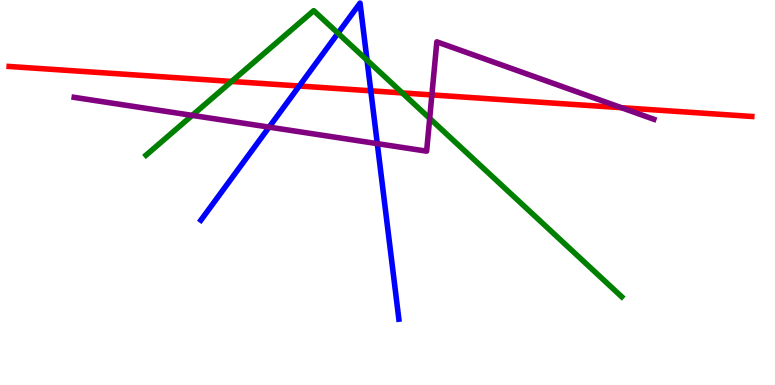[{'lines': ['blue', 'red'], 'intersections': [{'x': 3.86, 'y': 7.77}, {'x': 4.78, 'y': 7.64}]}, {'lines': ['green', 'red'], 'intersections': [{'x': 2.99, 'y': 7.88}, {'x': 5.19, 'y': 7.59}]}, {'lines': ['purple', 'red'], 'intersections': [{'x': 5.57, 'y': 7.53}, {'x': 8.02, 'y': 7.2}]}, {'lines': ['blue', 'green'], 'intersections': [{'x': 4.36, 'y': 9.14}, {'x': 4.74, 'y': 8.44}]}, {'lines': ['blue', 'purple'], 'intersections': [{'x': 3.47, 'y': 6.7}, {'x': 4.87, 'y': 6.27}]}, {'lines': ['green', 'purple'], 'intersections': [{'x': 2.48, 'y': 7.0}, {'x': 5.54, 'y': 6.93}]}]